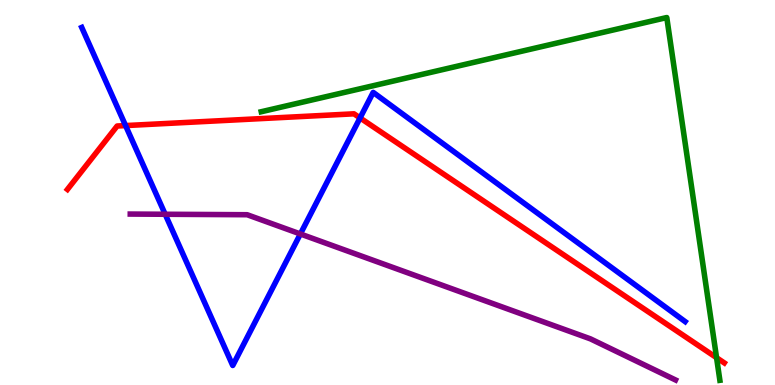[{'lines': ['blue', 'red'], 'intersections': [{'x': 1.62, 'y': 6.74}, {'x': 4.65, 'y': 6.94}]}, {'lines': ['green', 'red'], 'intersections': [{'x': 9.25, 'y': 0.709}]}, {'lines': ['purple', 'red'], 'intersections': []}, {'lines': ['blue', 'green'], 'intersections': []}, {'lines': ['blue', 'purple'], 'intersections': [{'x': 2.13, 'y': 4.43}, {'x': 3.88, 'y': 3.92}]}, {'lines': ['green', 'purple'], 'intersections': []}]